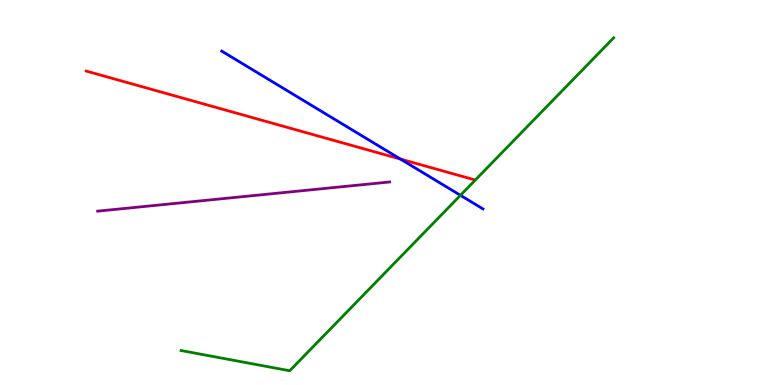[{'lines': ['blue', 'red'], 'intersections': [{'x': 5.17, 'y': 5.87}]}, {'lines': ['green', 'red'], 'intersections': []}, {'lines': ['purple', 'red'], 'intersections': []}, {'lines': ['blue', 'green'], 'intersections': [{'x': 5.94, 'y': 4.93}]}, {'lines': ['blue', 'purple'], 'intersections': []}, {'lines': ['green', 'purple'], 'intersections': []}]